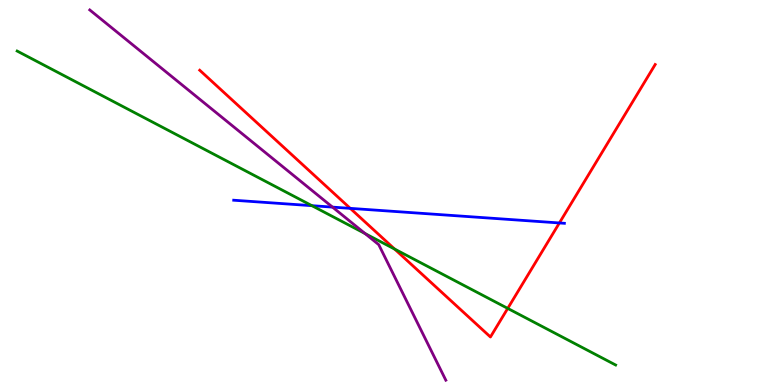[{'lines': ['blue', 'red'], 'intersections': [{'x': 4.52, 'y': 4.59}, {'x': 7.22, 'y': 4.21}]}, {'lines': ['green', 'red'], 'intersections': [{'x': 5.09, 'y': 3.53}, {'x': 6.55, 'y': 1.99}]}, {'lines': ['purple', 'red'], 'intersections': []}, {'lines': ['blue', 'green'], 'intersections': [{'x': 4.02, 'y': 4.66}]}, {'lines': ['blue', 'purple'], 'intersections': [{'x': 4.29, 'y': 4.62}]}, {'lines': ['green', 'purple'], 'intersections': [{'x': 4.71, 'y': 3.93}]}]